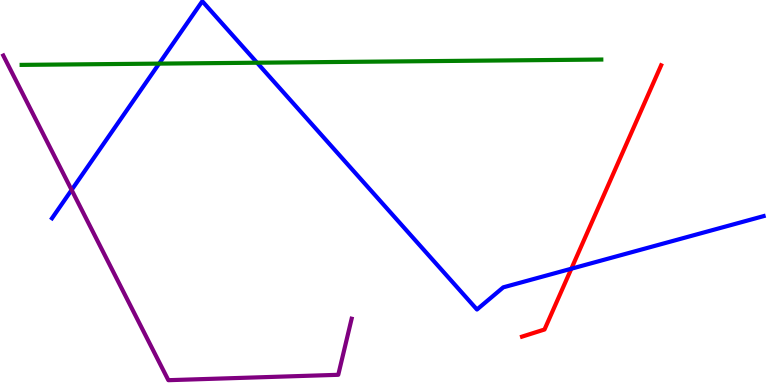[{'lines': ['blue', 'red'], 'intersections': [{'x': 7.37, 'y': 3.02}]}, {'lines': ['green', 'red'], 'intersections': []}, {'lines': ['purple', 'red'], 'intersections': []}, {'lines': ['blue', 'green'], 'intersections': [{'x': 2.05, 'y': 8.35}, {'x': 3.32, 'y': 8.37}]}, {'lines': ['blue', 'purple'], 'intersections': [{'x': 0.924, 'y': 5.07}]}, {'lines': ['green', 'purple'], 'intersections': []}]